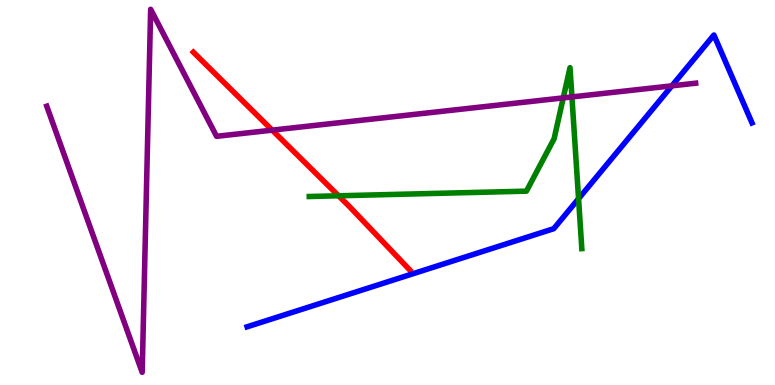[{'lines': ['blue', 'red'], 'intersections': []}, {'lines': ['green', 'red'], 'intersections': [{'x': 4.37, 'y': 4.91}]}, {'lines': ['purple', 'red'], 'intersections': [{'x': 3.51, 'y': 6.62}]}, {'lines': ['blue', 'green'], 'intersections': [{'x': 7.47, 'y': 4.84}]}, {'lines': ['blue', 'purple'], 'intersections': [{'x': 8.67, 'y': 7.77}]}, {'lines': ['green', 'purple'], 'intersections': [{'x': 7.27, 'y': 7.46}, {'x': 7.38, 'y': 7.48}]}]